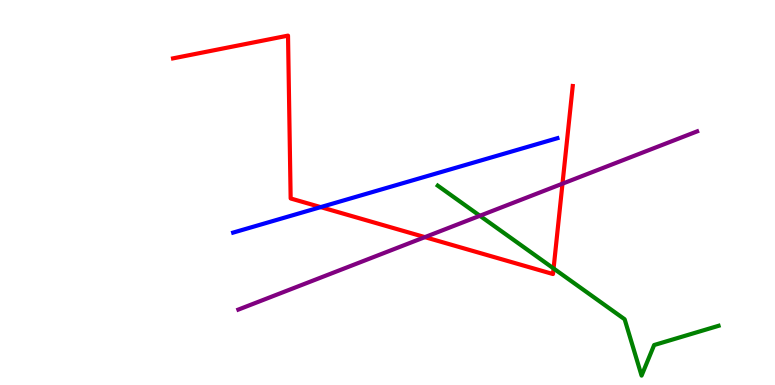[{'lines': ['blue', 'red'], 'intersections': [{'x': 4.14, 'y': 4.62}]}, {'lines': ['green', 'red'], 'intersections': [{'x': 7.14, 'y': 3.03}]}, {'lines': ['purple', 'red'], 'intersections': [{'x': 5.48, 'y': 3.84}, {'x': 7.26, 'y': 5.23}]}, {'lines': ['blue', 'green'], 'intersections': []}, {'lines': ['blue', 'purple'], 'intersections': []}, {'lines': ['green', 'purple'], 'intersections': [{'x': 6.19, 'y': 4.4}]}]